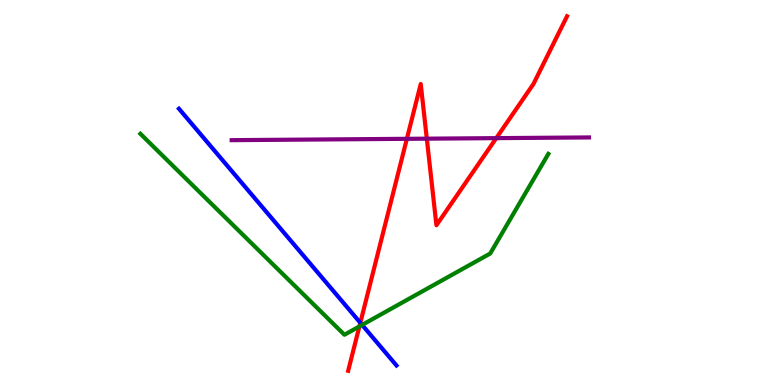[{'lines': ['blue', 'red'], 'intersections': [{'x': 4.65, 'y': 1.62}]}, {'lines': ['green', 'red'], 'intersections': [{'x': 4.64, 'y': 1.52}]}, {'lines': ['purple', 'red'], 'intersections': [{'x': 5.25, 'y': 6.39}, {'x': 5.51, 'y': 6.4}, {'x': 6.4, 'y': 6.41}]}, {'lines': ['blue', 'green'], 'intersections': [{'x': 4.67, 'y': 1.56}]}, {'lines': ['blue', 'purple'], 'intersections': []}, {'lines': ['green', 'purple'], 'intersections': []}]